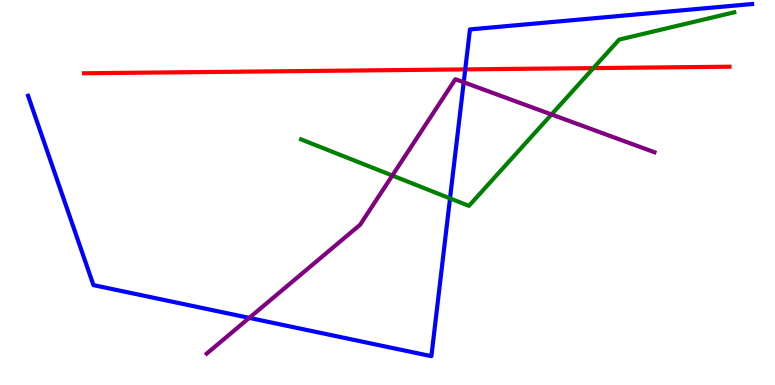[{'lines': ['blue', 'red'], 'intersections': [{'x': 6.0, 'y': 8.2}]}, {'lines': ['green', 'red'], 'intersections': [{'x': 7.66, 'y': 8.23}]}, {'lines': ['purple', 'red'], 'intersections': []}, {'lines': ['blue', 'green'], 'intersections': [{'x': 5.81, 'y': 4.85}]}, {'lines': ['blue', 'purple'], 'intersections': [{'x': 3.22, 'y': 1.74}, {'x': 5.98, 'y': 7.86}]}, {'lines': ['green', 'purple'], 'intersections': [{'x': 5.06, 'y': 5.44}, {'x': 7.12, 'y': 7.03}]}]